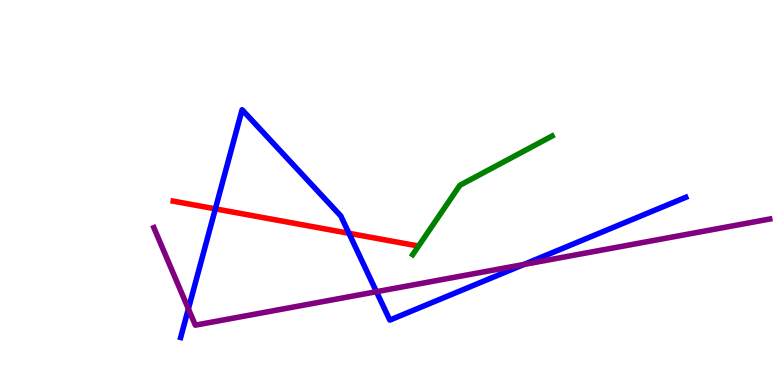[{'lines': ['blue', 'red'], 'intersections': [{'x': 2.78, 'y': 4.58}, {'x': 4.5, 'y': 3.94}]}, {'lines': ['green', 'red'], 'intersections': []}, {'lines': ['purple', 'red'], 'intersections': []}, {'lines': ['blue', 'green'], 'intersections': []}, {'lines': ['blue', 'purple'], 'intersections': [{'x': 2.43, 'y': 1.98}, {'x': 4.86, 'y': 2.42}, {'x': 6.76, 'y': 3.13}]}, {'lines': ['green', 'purple'], 'intersections': []}]